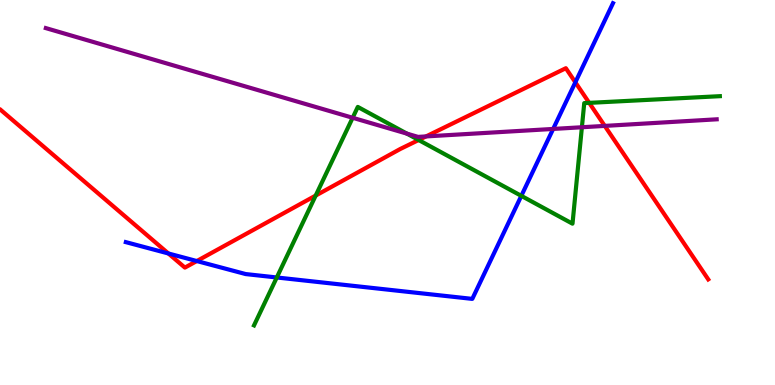[{'lines': ['blue', 'red'], 'intersections': [{'x': 2.17, 'y': 3.42}, {'x': 2.54, 'y': 3.22}, {'x': 7.42, 'y': 7.86}]}, {'lines': ['green', 'red'], 'intersections': [{'x': 4.07, 'y': 4.92}, {'x': 5.4, 'y': 6.36}, {'x': 7.6, 'y': 7.33}]}, {'lines': ['purple', 'red'], 'intersections': [{'x': 5.5, 'y': 6.46}, {'x': 7.8, 'y': 6.73}]}, {'lines': ['blue', 'green'], 'intersections': [{'x': 3.57, 'y': 2.79}, {'x': 6.73, 'y': 4.91}]}, {'lines': ['blue', 'purple'], 'intersections': [{'x': 7.14, 'y': 6.65}]}, {'lines': ['green', 'purple'], 'intersections': [{'x': 4.55, 'y': 6.94}, {'x': 5.25, 'y': 6.53}, {'x': 7.51, 'y': 6.69}]}]